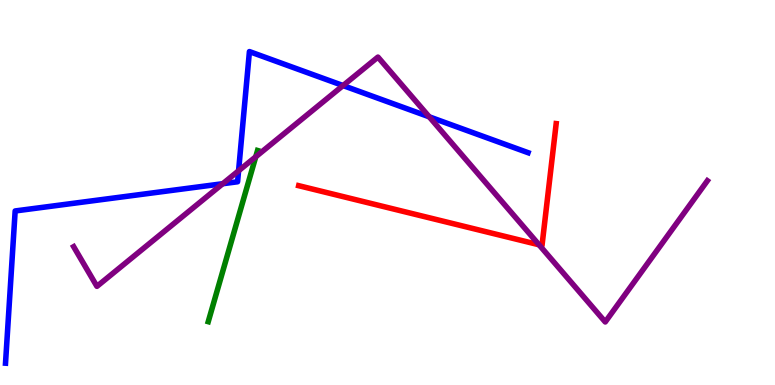[{'lines': ['blue', 'red'], 'intersections': []}, {'lines': ['green', 'red'], 'intersections': []}, {'lines': ['purple', 'red'], 'intersections': [{'x': 6.96, 'y': 3.64}]}, {'lines': ['blue', 'green'], 'intersections': []}, {'lines': ['blue', 'purple'], 'intersections': [{'x': 2.87, 'y': 5.23}, {'x': 3.08, 'y': 5.56}, {'x': 4.43, 'y': 7.78}, {'x': 5.54, 'y': 6.97}]}, {'lines': ['green', 'purple'], 'intersections': [{'x': 3.3, 'y': 5.93}]}]